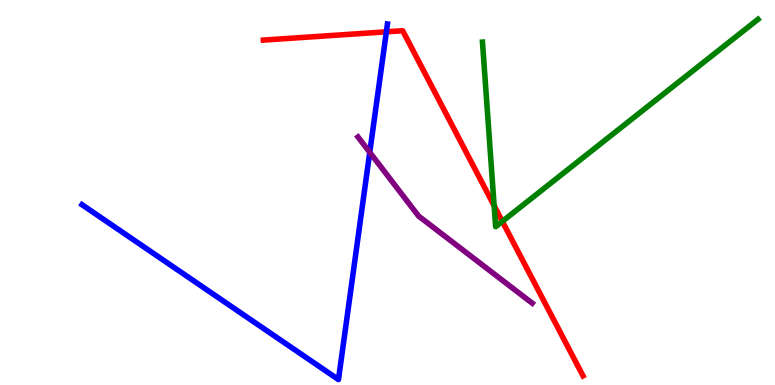[{'lines': ['blue', 'red'], 'intersections': [{'x': 4.99, 'y': 9.17}]}, {'lines': ['green', 'red'], 'intersections': [{'x': 6.38, 'y': 4.66}, {'x': 6.48, 'y': 4.25}]}, {'lines': ['purple', 'red'], 'intersections': []}, {'lines': ['blue', 'green'], 'intersections': []}, {'lines': ['blue', 'purple'], 'intersections': [{'x': 4.77, 'y': 6.04}]}, {'lines': ['green', 'purple'], 'intersections': []}]